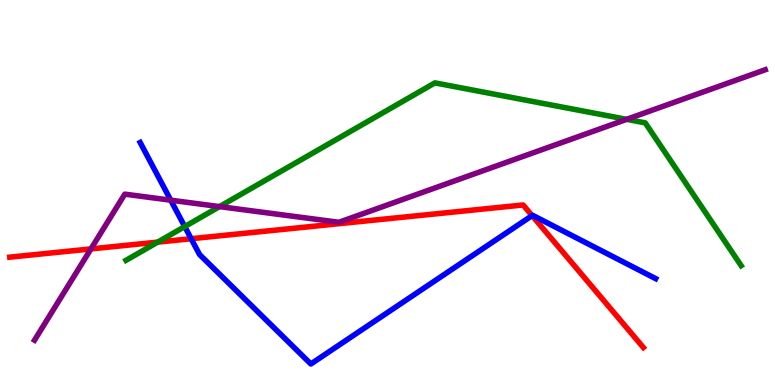[{'lines': ['blue', 'red'], 'intersections': [{'x': 2.47, 'y': 3.8}, {'x': 6.87, 'y': 4.4}]}, {'lines': ['green', 'red'], 'intersections': [{'x': 2.03, 'y': 3.71}]}, {'lines': ['purple', 'red'], 'intersections': [{'x': 1.17, 'y': 3.53}]}, {'lines': ['blue', 'green'], 'intersections': [{'x': 2.38, 'y': 4.11}]}, {'lines': ['blue', 'purple'], 'intersections': [{'x': 2.2, 'y': 4.8}]}, {'lines': ['green', 'purple'], 'intersections': [{'x': 2.83, 'y': 4.63}, {'x': 8.09, 'y': 6.9}]}]